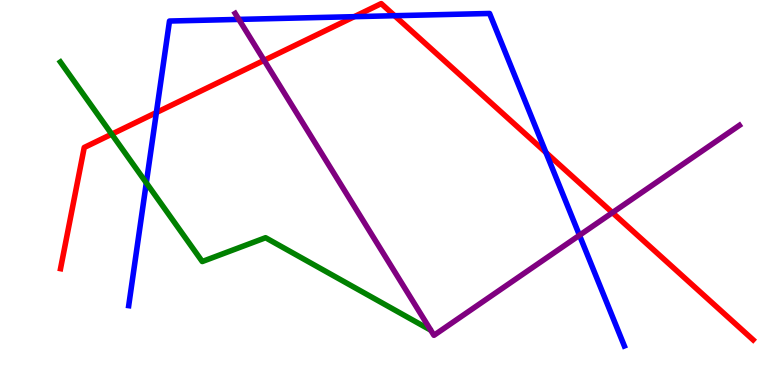[{'lines': ['blue', 'red'], 'intersections': [{'x': 2.02, 'y': 7.08}, {'x': 4.57, 'y': 9.57}, {'x': 5.09, 'y': 9.59}, {'x': 7.04, 'y': 6.04}]}, {'lines': ['green', 'red'], 'intersections': [{'x': 1.44, 'y': 6.51}]}, {'lines': ['purple', 'red'], 'intersections': [{'x': 3.41, 'y': 8.43}, {'x': 7.9, 'y': 4.48}]}, {'lines': ['blue', 'green'], 'intersections': [{'x': 1.89, 'y': 5.25}]}, {'lines': ['blue', 'purple'], 'intersections': [{'x': 3.08, 'y': 9.5}, {'x': 7.48, 'y': 3.89}]}, {'lines': ['green', 'purple'], 'intersections': []}]